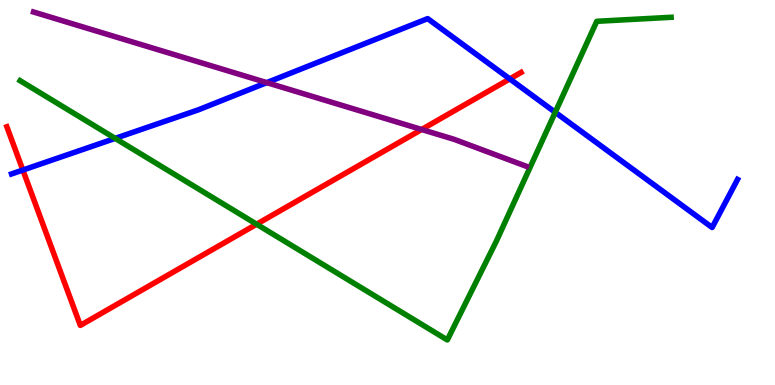[{'lines': ['blue', 'red'], 'intersections': [{'x': 0.295, 'y': 5.58}, {'x': 6.58, 'y': 7.95}]}, {'lines': ['green', 'red'], 'intersections': [{'x': 3.31, 'y': 4.18}]}, {'lines': ['purple', 'red'], 'intersections': [{'x': 5.44, 'y': 6.64}]}, {'lines': ['blue', 'green'], 'intersections': [{'x': 1.49, 'y': 6.41}, {'x': 7.16, 'y': 7.08}]}, {'lines': ['blue', 'purple'], 'intersections': [{'x': 3.44, 'y': 7.85}]}, {'lines': ['green', 'purple'], 'intersections': []}]